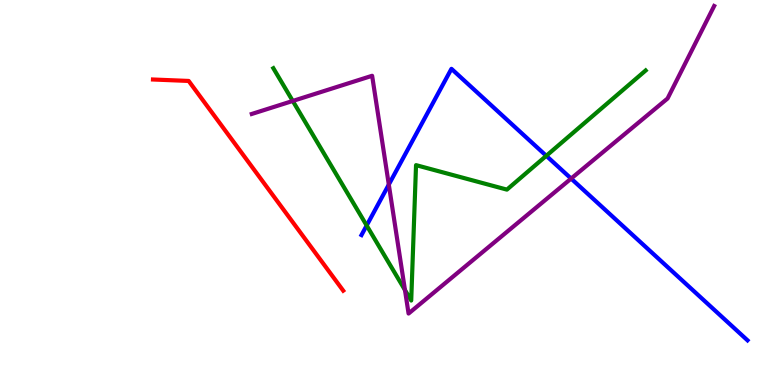[{'lines': ['blue', 'red'], 'intersections': []}, {'lines': ['green', 'red'], 'intersections': []}, {'lines': ['purple', 'red'], 'intersections': []}, {'lines': ['blue', 'green'], 'intersections': [{'x': 4.73, 'y': 4.14}, {'x': 7.05, 'y': 5.95}]}, {'lines': ['blue', 'purple'], 'intersections': [{'x': 5.02, 'y': 5.21}, {'x': 7.37, 'y': 5.36}]}, {'lines': ['green', 'purple'], 'intersections': [{'x': 3.78, 'y': 7.38}, {'x': 5.23, 'y': 2.47}]}]